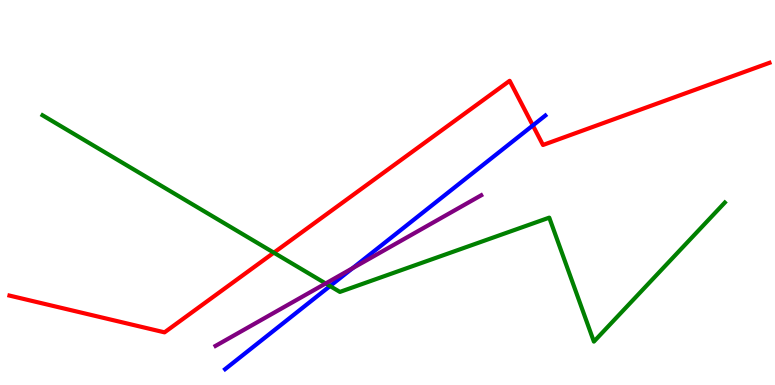[{'lines': ['blue', 'red'], 'intersections': [{'x': 6.88, 'y': 6.74}]}, {'lines': ['green', 'red'], 'intersections': [{'x': 3.53, 'y': 3.44}]}, {'lines': ['purple', 'red'], 'intersections': []}, {'lines': ['blue', 'green'], 'intersections': [{'x': 4.26, 'y': 2.57}]}, {'lines': ['blue', 'purple'], 'intersections': [{'x': 4.55, 'y': 3.03}]}, {'lines': ['green', 'purple'], 'intersections': [{'x': 4.2, 'y': 2.64}]}]